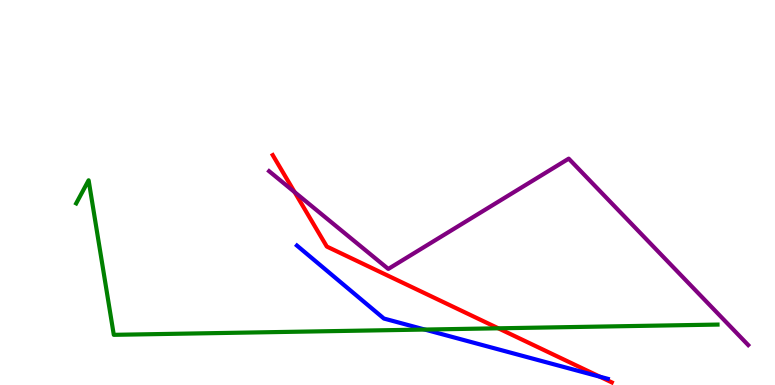[{'lines': ['blue', 'red'], 'intersections': [{'x': 7.74, 'y': 0.216}]}, {'lines': ['green', 'red'], 'intersections': [{'x': 6.43, 'y': 1.47}]}, {'lines': ['purple', 'red'], 'intersections': [{'x': 3.8, 'y': 5.01}]}, {'lines': ['blue', 'green'], 'intersections': [{'x': 5.48, 'y': 1.44}]}, {'lines': ['blue', 'purple'], 'intersections': []}, {'lines': ['green', 'purple'], 'intersections': []}]